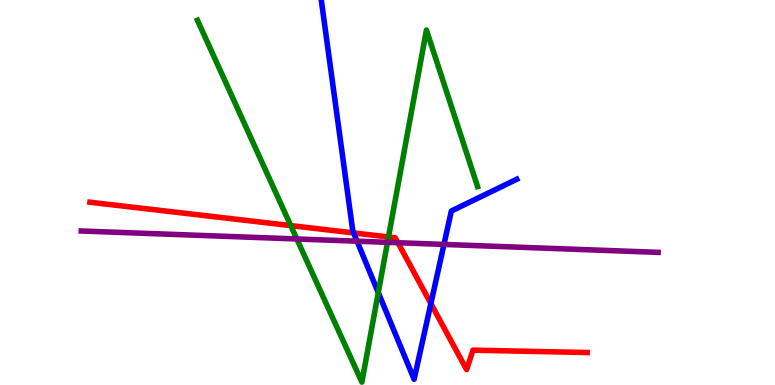[{'lines': ['blue', 'red'], 'intersections': [{'x': 4.56, 'y': 3.95}, {'x': 5.56, 'y': 2.12}]}, {'lines': ['green', 'red'], 'intersections': [{'x': 3.75, 'y': 4.14}, {'x': 5.01, 'y': 3.84}]}, {'lines': ['purple', 'red'], 'intersections': [{'x': 5.13, 'y': 3.7}]}, {'lines': ['blue', 'green'], 'intersections': [{'x': 4.88, 'y': 2.4}]}, {'lines': ['blue', 'purple'], 'intersections': [{'x': 4.61, 'y': 3.73}, {'x': 5.73, 'y': 3.65}]}, {'lines': ['green', 'purple'], 'intersections': [{'x': 3.83, 'y': 3.79}, {'x': 5.0, 'y': 3.71}]}]